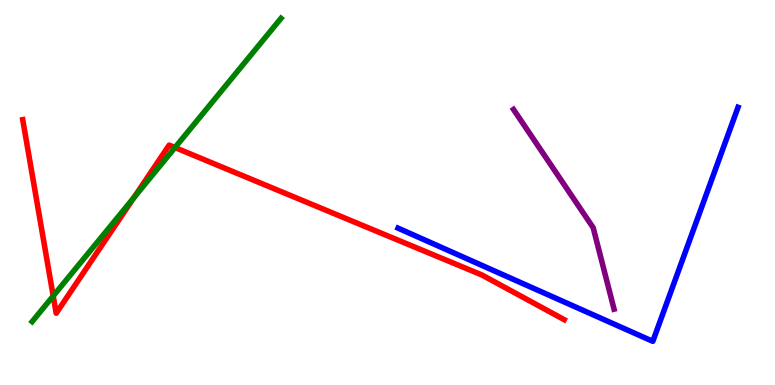[{'lines': ['blue', 'red'], 'intersections': []}, {'lines': ['green', 'red'], 'intersections': [{'x': 0.686, 'y': 2.31}, {'x': 1.73, 'y': 4.86}, {'x': 2.26, 'y': 6.17}]}, {'lines': ['purple', 'red'], 'intersections': []}, {'lines': ['blue', 'green'], 'intersections': []}, {'lines': ['blue', 'purple'], 'intersections': []}, {'lines': ['green', 'purple'], 'intersections': []}]